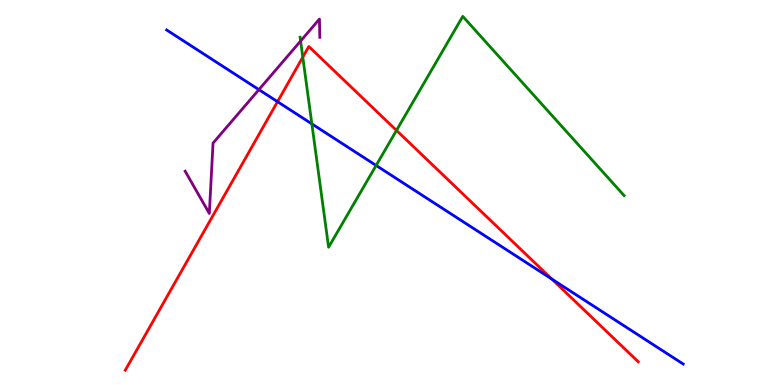[{'lines': ['blue', 'red'], 'intersections': [{'x': 3.58, 'y': 7.36}, {'x': 7.12, 'y': 2.75}]}, {'lines': ['green', 'red'], 'intersections': [{'x': 3.91, 'y': 8.52}, {'x': 5.12, 'y': 6.61}]}, {'lines': ['purple', 'red'], 'intersections': []}, {'lines': ['blue', 'green'], 'intersections': [{'x': 4.02, 'y': 6.78}, {'x': 4.85, 'y': 5.7}]}, {'lines': ['blue', 'purple'], 'intersections': [{'x': 3.34, 'y': 7.67}]}, {'lines': ['green', 'purple'], 'intersections': [{'x': 3.88, 'y': 8.93}]}]